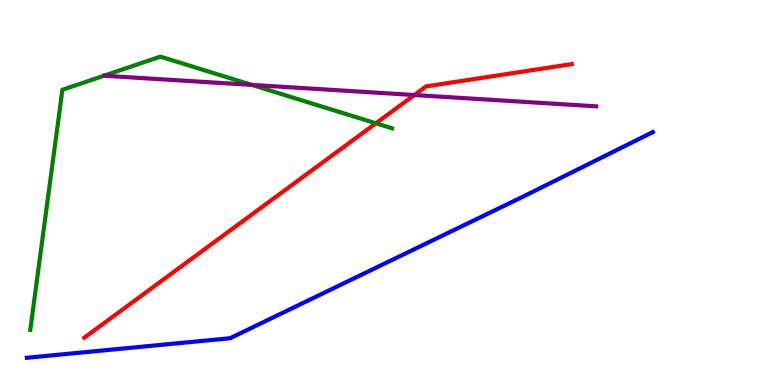[{'lines': ['blue', 'red'], 'intersections': []}, {'lines': ['green', 'red'], 'intersections': [{'x': 4.85, 'y': 6.8}]}, {'lines': ['purple', 'red'], 'intersections': [{'x': 5.35, 'y': 7.53}]}, {'lines': ['blue', 'green'], 'intersections': []}, {'lines': ['blue', 'purple'], 'intersections': []}, {'lines': ['green', 'purple'], 'intersections': [{'x': 3.25, 'y': 7.79}]}]